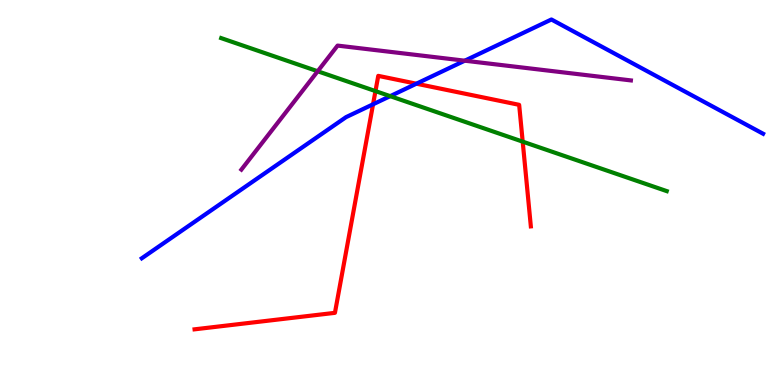[{'lines': ['blue', 'red'], 'intersections': [{'x': 4.81, 'y': 7.29}, {'x': 5.37, 'y': 7.83}]}, {'lines': ['green', 'red'], 'intersections': [{'x': 4.84, 'y': 7.63}, {'x': 6.74, 'y': 6.32}]}, {'lines': ['purple', 'red'], 'intersections': []}, {'lines': ['blue', 'green'], 'intersections': [{'x': 5.03, 'y': 7.5}]}, {'lines': ['blue', 'purple'], 'intersections': [{'x': 6.0, 'y': 8.42}]}, {'lines': ['green', 'purple'], 'intersections': [{'x': 4.1, 'y': 8.15}]}]